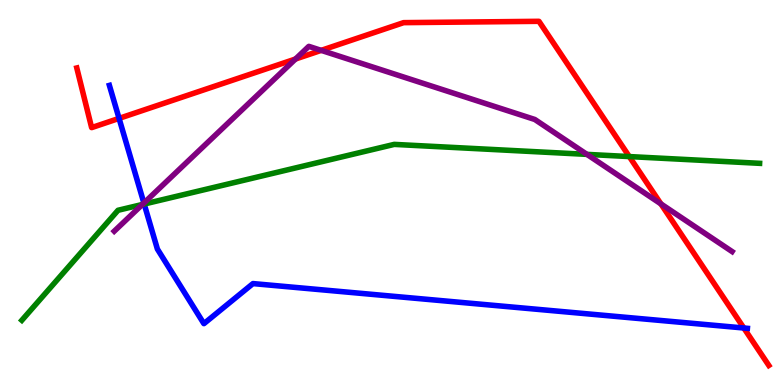[{'lines': ['blue', 'red'], 'intersections': [{'x': 1.54, 'y': 6.93}, {'x': 9.6, 'y': 1.48}]}, {'lines': ['green', 'red'], 'intersections': [{'x': 8.12, 'y': 5.93}]}, {'lines': ['purple', 'red'], 'intersections': [{'x': 3.81, 'y': 8.47}, {'x': 4.14, 'y': 8.69}, {'x': 8.53, 'y': 4.7}]}, {'lines': ['blue', 'green'], 'intersections': [{'x': 1.86, 'y': 4.7}]}, {'lines': ['blue', 'purple'], 'intersections': [{'x': 1.86, 'y': 4.73}]}, {'lines': ['green', 'purple'], 'intersections': [{'x': 1.84, 'y': 4.69}, {'x': 7.57, 'y': 5.99}]}]